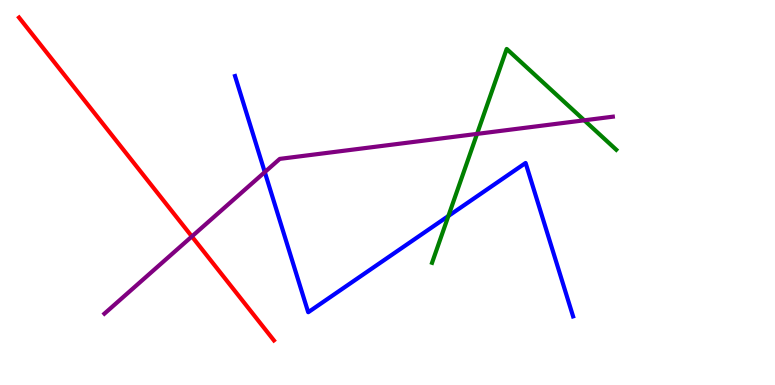[{'lines': ['blue', 'red'], 'intersections': []}, {'lines': ['green', 'red'], 'intersections': []}, {'lines': ['purple', 'red'], 'intersections': [{'x': 2.48, 'y': 3.86}]}, {'lines': ['blue', 'green'], 'intersections': [{'x': 5.79, 'y': 4.39}]}, {'lines': ['blue', 'purple'], 'intersections': [{'x': 3.42, 'y': 5.53}]}, {'lines': ['green', 'purple'], 'intersections': [{'x': 6.16, 'y': 6.52}, {'x': 7.54, 'y': 6.88}]}]